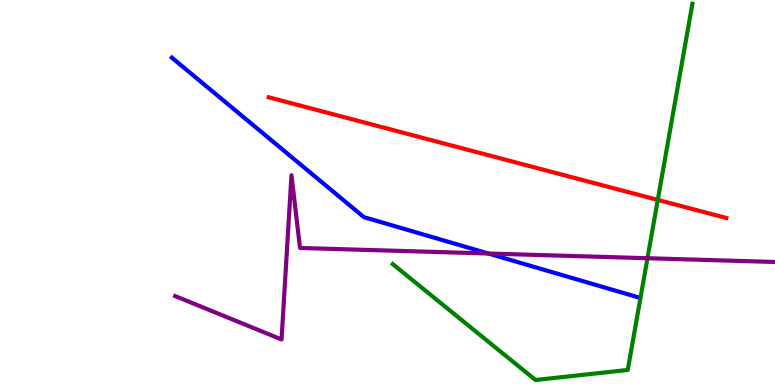[{'lines': ['blue', 'red'], 'intersections': []}, {'lines': ['green', 'red'], 'intersections': [{'x': 8.49, 'y': 4.81}]}, {'lines': ['purple', 'red'], 'intersections': []}, {'lines': ['blue', 'green'], 'intersections': []}, {'lines': ['blue', 'purple'], 'intersections': [{'x': 6.3, 'y': 3.42}]}, {'lines': ['green', 'purple'], 'intersections': [{'x': 8.35, 'y': 3.29}]}]